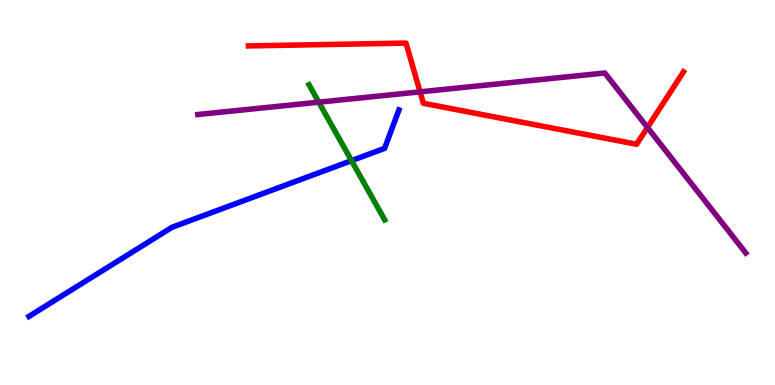[{'lines': ['blue', 'red'], 'intersections': []}, {'lines': ['green', 'red'], 'intersections': []}, {'lines': ['purple', 'red'], 'intersections': [{'x': 5.42, 'y': 7.61}, {'x': 8.35, 'y': 6.69}]}, {'lines': ['blue', 'green'], 'intersections': [{'x': 4.54, 'y': 5.83}]}, {'lines': ['blue', 'purple'], 'intersections': []}, {'lines': ['green', 'purple'], 'intersections': [{'x': 4.11, 'y': 7.35}]}]